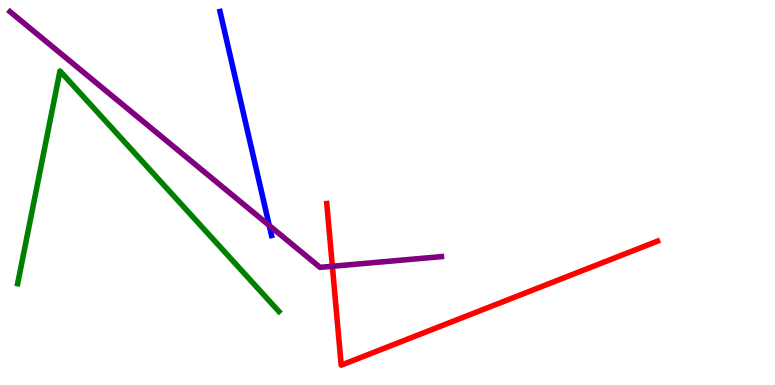[{'lines': ['blue', 'red'], 'intersections': []}, {'lines': ['green', 'red'], 'intersections': []}, {'lines': ['purple', 'red'], 'intersections': [{'x': 4.29, 'y': 3.08}]}, {'lines': ['blue', 'green'], 'intersections': []}, {'lines': ['blue', 'purple'], 'intersections': [{'x': 3.47, 'y': 4.14}]}, {'lines': ['green', 'purple'], 'intersections': []}]